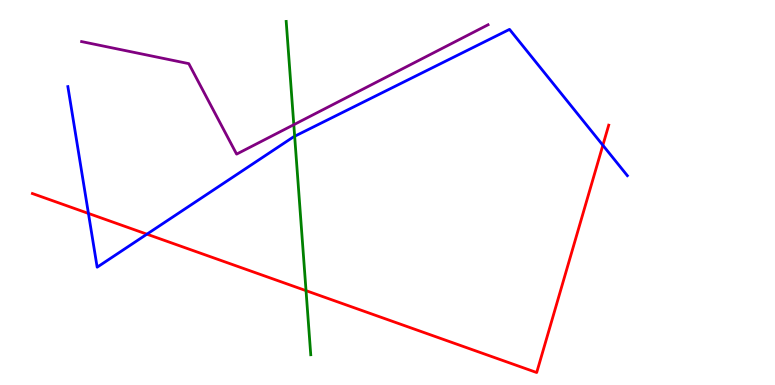[{'lines': ['blue', 'red'], 'intersections': [{'x': 1.14, 'y': 4.46}, {'x': 1.9, 'y': 3.92}, {'x': 7.78, 'y': 6.23}]}, {'lines': ['green', 'red'], 'intersections': [{'x': 3.95, 'y': 2.45}]}, {'lines': ['purple', 'red'], 'intersections': []}, {'lines': ['blue', 'green'], 'intersections': [{'x': 3.8, 'y': 6.46}]}, {'lines': ['blue', 'purple'], 'intersections': []}, {'lines': ['green', 'purple'], 'intersections': [{'x': 3.79, 'y': 6.76}]}]